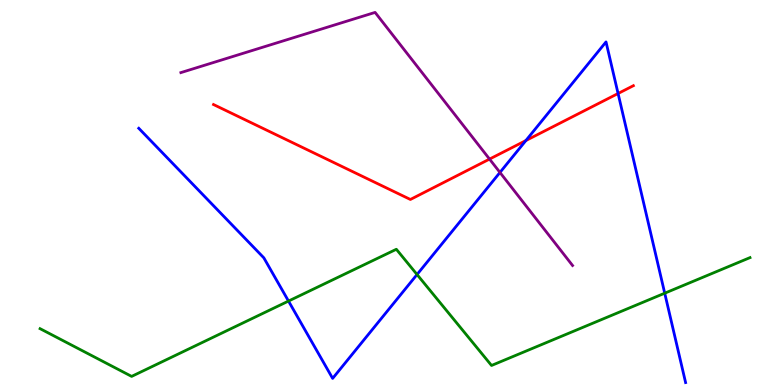[{'lines': ['blue', 'red'], 'intersections': [{'x': 6.79, 'y': 6.35}, {'x': 7.98, 'y': 7.57}]}, {'lines': ['green', 'red'], 'intersections': []}, {'lines': ['purple', 'red'], 'intersections': [{'x': 6.32, 'y': 5.87}]}, {'lines': ['blue', 'green'], 'intersections': [{'x': 3.72, 'y': 2.18}, {'x': 5.38, 'y': 2.87}, {'x': 8.58, 'y': 2.38}]}, {'lines': ['blue', 'purple'], 'intersections': [{'x': 6.45, 'y': 5.52}]}, {'lines': ['green', 'purple'], 'intersections': []}]